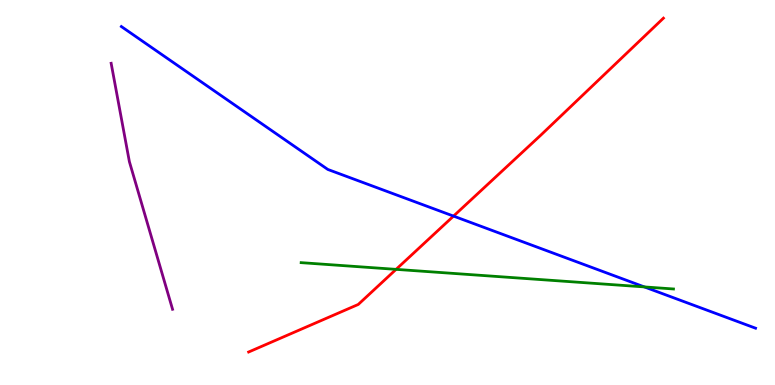[{'lines': ['blue', 'red'], 'intersections': [{'x': 5.85, 'y': 4.39}]}, {'lines': ['green', 'red'], 'intersections': [{'x': 5.11, 'y': 3.0}]}, {'lines': ['purple', 'red'], 'intersections': []}, {'lines': ['blue', 'green'], 'intersections': [{'x': 8.31, 'y': 2.55}]}, {'lines': ['blue', 'purple'], 'intersections': []}, {'lines': ['green', 'purple'], 'intersections': []}]